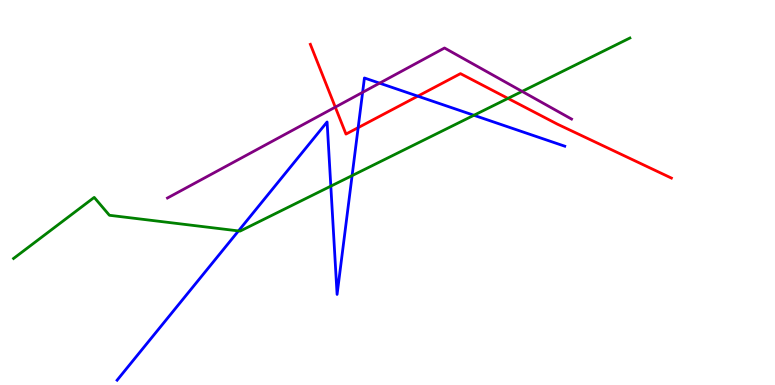[{'lines': ['blue', 'red'], 'intersections': [{'x': 4.62, 'y': 6.68}, {'x': 5.39, 'y': 7.5}]}, {'lines': ['green', 'red'], 'intersections': [{'x': 6.55, 'y': 7.44}]}, {'lines': ['purple', 'red'], 'intersections': [{'x': 4.33, 'y': 7.22}]}, {'lines': ['blue', 'green'], 'intersections': [{'x': 3.08, 'y': 4.0}, {'x': 4.27, 'y': 5.16}, {'x': 4.54, 'y': 5.44}, {'x': 6.12, 'y': 7.01}]}, {'lines': ['blue', 'purple'], 'intersections': [{'x': 4.68, 'y': 7.6}, {'x': 4.9, 'y': 7.84}]}, {'lines': ['green', 'purple'], 'intersections': [{'x': 6.74, 'y': 7.63}]}]